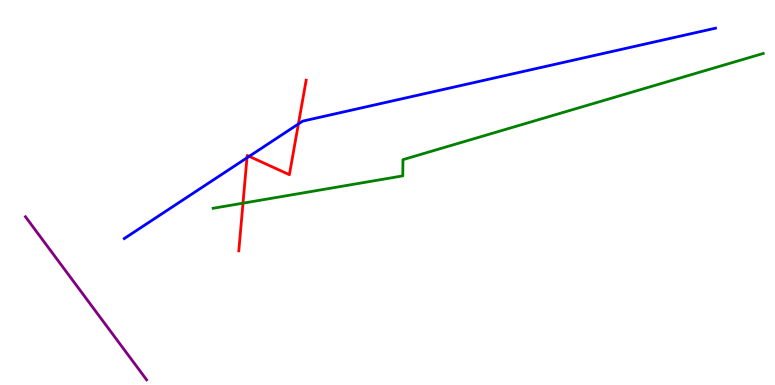[{'lines': ['blue', 'red'], 'intersections': [{'x': 3.19, 'y': 5.9}, {'x': 3.22, 'y': 5.94}, {'x': 3.85, 'y': 6.78}]}, {'lines': ['green', 'red'], 'intersections': [{'x': 3.14, 'y': 4.72}]}, {'lines': ['purple', 'red'], 'intersections': []}, {'lines': ['blue', 'green'], 'intersections': []}, {'lines': ['blue', 'purple'], 'intersections': []}, {'lines': ['green', 'purple'], 'intersections': []}]